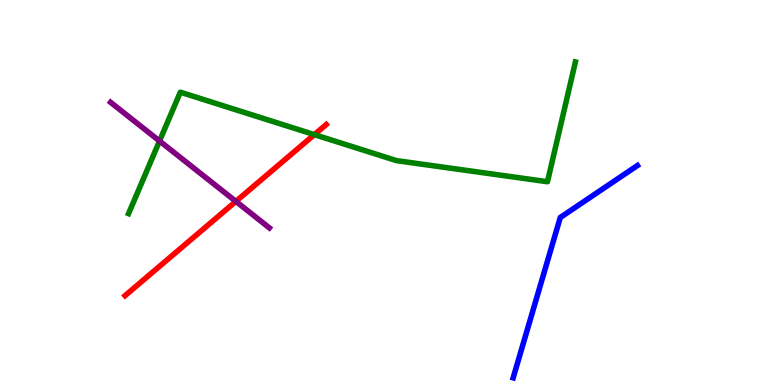[{'lines': ['blue', 'red'], 'intersections': []}, {'lines': ['green', 'red'], 'intersections': [{'x': 4.06, 'y': 6.5}]}, {'lines': ['purple', 'red'], 'intersections': [{'x': 3.04, 'y': 4.77}]}, {'lines': ['blue', 'green'], 'intersections': []}, {'lines': ['blue', 'purple'], 'intersections': []}, {'lines': ['green', 'purple'], 'intersections': [{'x': 2.06, 'y': 6.34}]}]